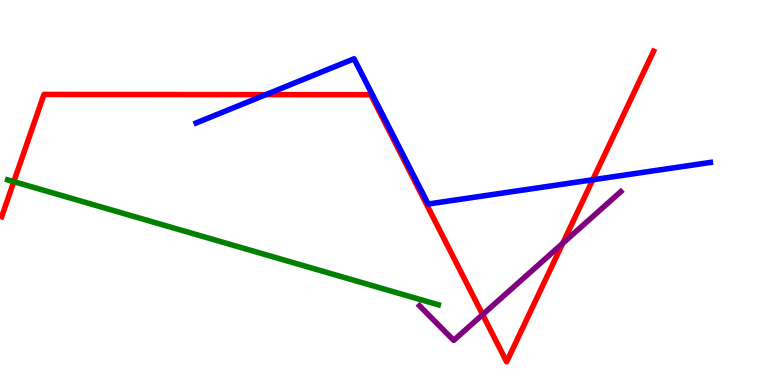[{'lines': ['blue', 'red'], 'intersections': [{'x': 3.43, 'y': 7.54}, {'x': 7.65, 'y': 5.33}]}, {'lines': ['green', 'red'], 'intersections': [{'x': 0.178, 'y': 5.28}]}, {'lines': ['purple', 'red'], 'intersections': [{'x': 6.23, 'y': 1.83}, {'x': 7.26, 'y': 3.68}]}, {'lines': ['blue', 'green'], 'intersections': []}, {'lines': ['blue', 'purple'], 'intersections': []}, {'lines': ['green', 'purple'], 'intersections': []}]